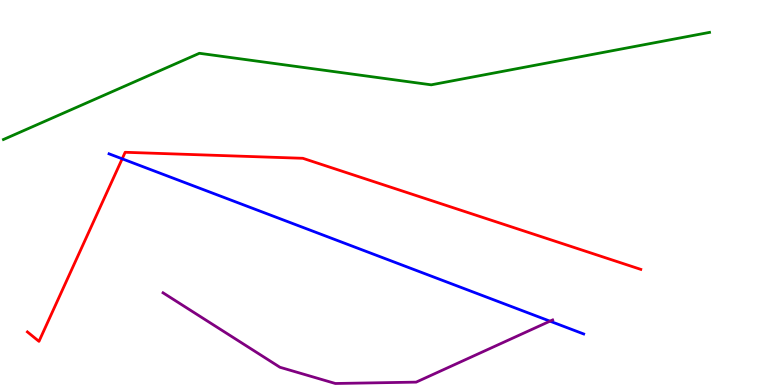[{'lines': ['blue', 'red'], 'intersections': [{'x': 1.58, 'y': 5.88}]}, {'lines': ['green', 'red'], 'intersections': []}, {'lines': ['purple', 'red'], 'intersections': []}, {'lines': ['blue', 'green'], 'intersections': []}, {'lines': ['blue', 'purple'], 'intersections': [{'x': 7.1, 'y': 1.66}]}, {'lines': ['green', 'purple'], 'intersections': []}]